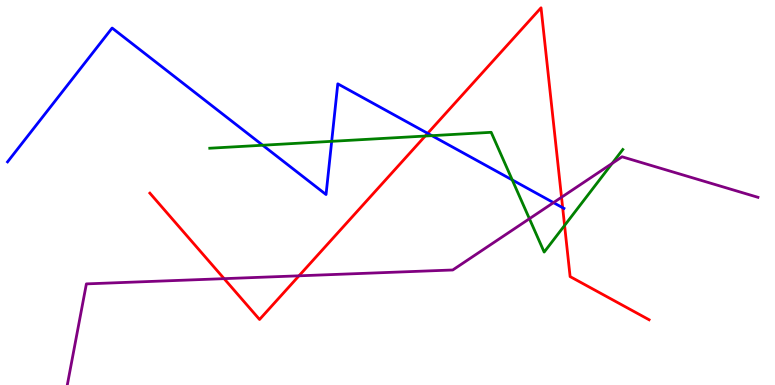[{'lines': ['blue', 'red'], 'intersections': [{'x': 5.52, 'y': 6.54}, {'x': 7.26, 'y': 4.61}]}, {'lines': ['green', 'red'], 'intersections': [{'x': 5.49, 'y': 6.47}, {'x': 7.28, 'y': 4.14}]}, {'lines': ['purple', 'red'], 'intersections': [{'x': 2.89, 'y': 2.76}, {'x': 3.86, 'y': 2.84}, {'x': 7.25, 'y': 4.88}]}, {'lines': ['blue', 'green'], 'intersections': [{'x': 3.39, 'y': 6.23}, {'x': 4.28, 'y': 6.33}, {'x': 5.57, 'y': 6.48}, {'x': 6.61, 'y': 5.33}]}, {'lines': ['blue', 'purple'], 'intersections': [{'x': 7.14, 'y': 4.74}]}, {'lines': ['green', 'purple'], 'intersections': [{'x': 6.83, 'y': 4.32}, {'x': 7.9, 'y': 5.76}]}]